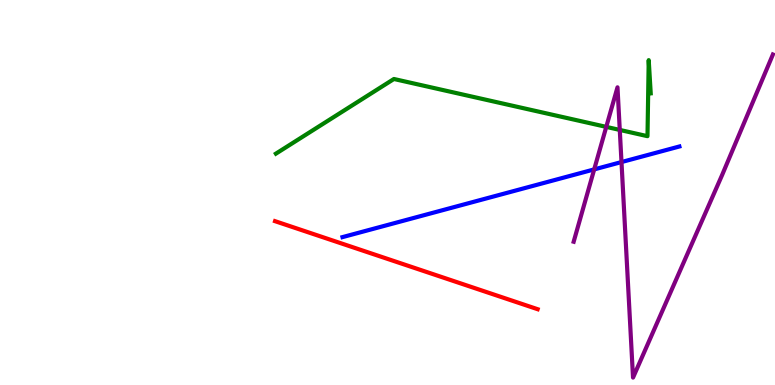[{'lines': ['blue', 'red'], 'intersections': []}, {'lines': ['green', 'red'], 'intersections': []}, {'lines': ['purple', 'red'], 'intersections': []}, {'lines': ['blue', 'green'], 'intersections': []}, {'lines': ['blue', 'purple'], 'intersections': [{'x': 7.67, 'y': 5.6}, {'x': 8.02, 'y': 5.79}]}, {'lines': ['green', 'purple'], 'intersections': [{'x': 7.82, 'y': 6.7}, {'x': 8.0, 'y': 6.63}]}]